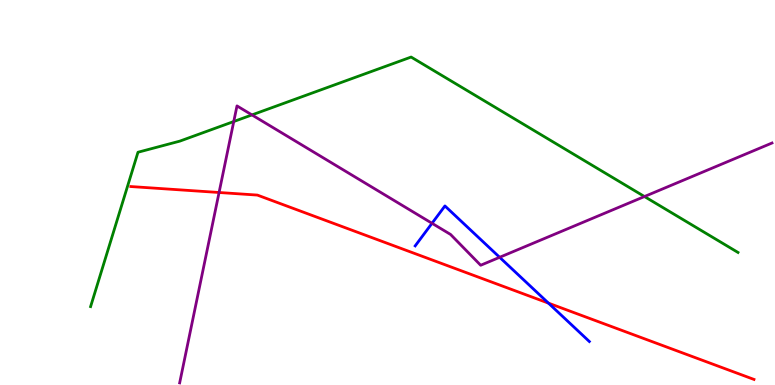[{'lines': ['blue', 'red'], 'intersections': [{'x': 7.08, 'y': 2.13}]}, {'lines': ['green', 'red'], 'intersections': []}, {'lines': ['purple', 'red'], 'intersections': [{'x': 2.83, 'y': 5.0}]}, {'lines': ['blue', 'green'], 'intersections': []}, {'lines': ['blue', 'purple'], 'intersections': [{'x': 5.57, 'y': 4.2}, {'x': 6.45, 'y': 3.32}]}, {'lines': ['green', 'purple'], 'intersections': [{'x': 3.02, 'y': 6.84}, {'x': 3.25, 'y': 7.02}, {'x': 8.32, 'y': 4.9}]}]